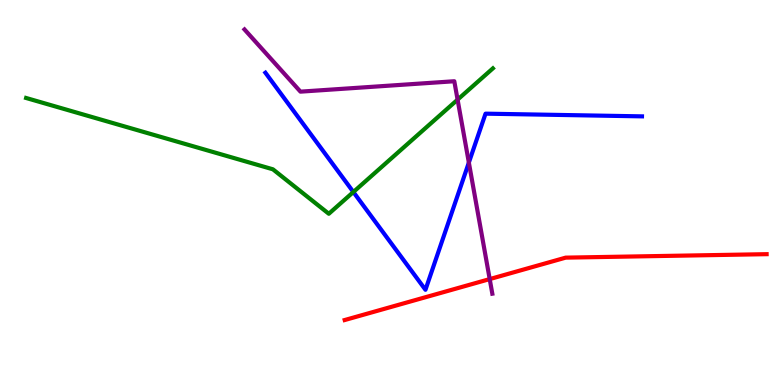[{'lines': ['blue', 'red'], 'intersections': []}, {'lines': ['green', 'red'], 'intersections': []}, {'lines': ['purple', 'red'], 'intersections': [{'x': 6.32, 'y': 2.75}]}, {'lines': ['blue', 'green'], 'intersections': [{'x': 4.56, 'y': 5.01}]}, {'lines': ['blue', 'purple'], 'intersections': [{'x': 6.05, 'y': 5.78}]}, {'lines': ['green', 'purple'], 'intersections': [{'x': 5.9, 'y': 7.41}]}]